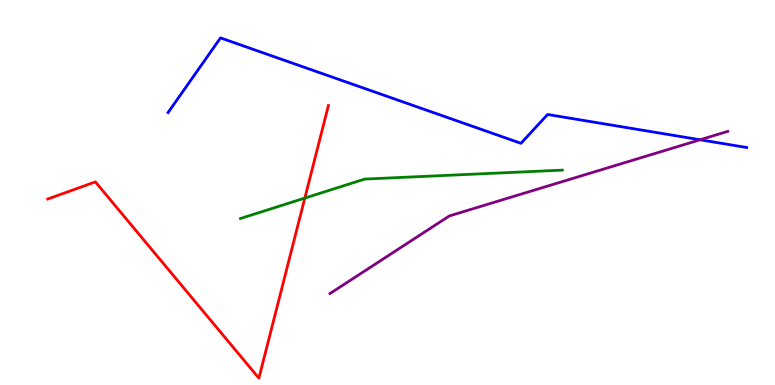[{'lines': ['blue', 'red'], 'intersections': []}, {'lines': ['green', 'red'], 'intersections': [{'x': 3.93, 'y': 4.85}]}, {'lines': ['purple', 'red'], 'intersections': []}, {'lines': ['blue', 'green'], 'intersections': []}, {'lines': ['blue', 'purple'], 'intersections': [{'x': 9.03, 'y': 6.37}]}, {'lines': ['green', 'purple'], 'intersections': []}]